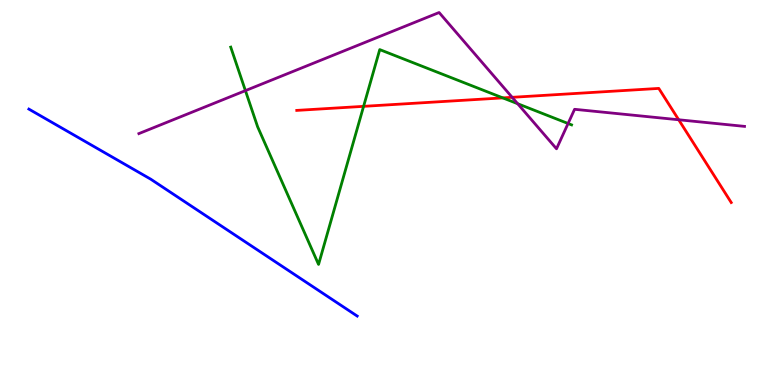[{'lines': ['blue', 'red'], 'intersections': []}, {'lines': ['green', 'red'], 'intersections': [{'x': 4.69, 'y': 7.24}, {'x': 6.49, 'y': 7.46}]}, {'lines': ['purple', 'red'], 'intersections': [{'x': 6.61, 'y': 7.47}, {'x': 8.76, 'y': 6.89}]}, {'lines': ['blue', 'green'], 'intersections': []}, {'lines': ['blue', 'purple'], 'intersections': []}, {'lines': ['green', 'purple'], 'intersections': [{'x': 3.17, 'y': 7.65}, {'x': 6.68, 'y': 7.31}, {'x': 7.33, 'y': 6.79}]}]